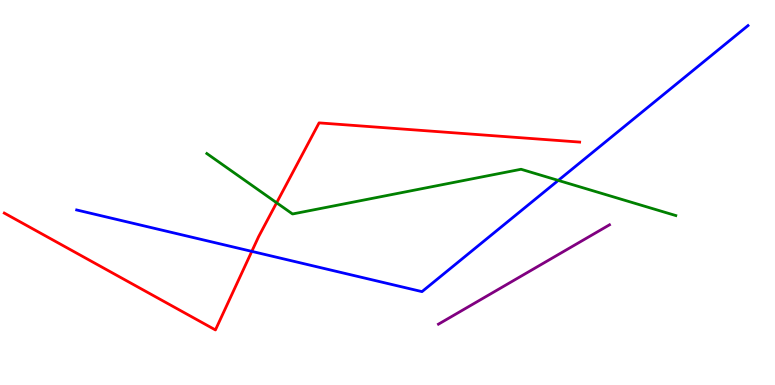[{'lines': ['blue', 'red'], 'intersections': [{'x': 3.25, 'y': 3.47}]}, {'lines': ['green', 'red'], 'intersections': [{'x': 3.57, 'y': 4.73}]}, {'lines': ['purple', 'red'], 'intersections': []}, {'lines': ['blue', 'green'], 'intersections': [{'x': 7.2, 'y': 5.31}]}, {'lines': ['blue', 'purple'], 'intersections': []}, {'lines': ['green', 'purple'], 'intersections': []}]